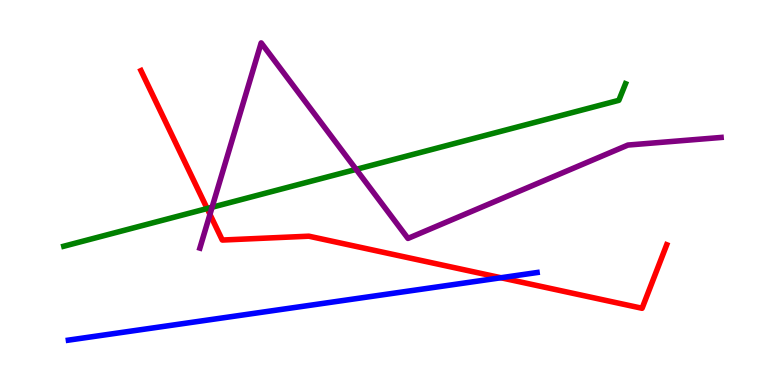[{'lines': ['blue', 'red'], 'intersections': [{'x': 6.46, 'y': 2.79}]}, {'lines': ['green', 'red'], 'intersections': [{'x': 2.67, 'y': 4.58}]}, {'lines': ['purple', 'red'], 'intersections': [{'x': 2.71, 'y': 4.43}]}, {'lines': ['blue', 'green'], 'intersections': []}, {'lines': ['blue', 'purple'], 'intersections': []}, {'lines': ['green', 'purple'], 'intersections': [{'x': 2.74, 'y': 4.62}, {'x': 4.6, 'y': 5.6}]}]